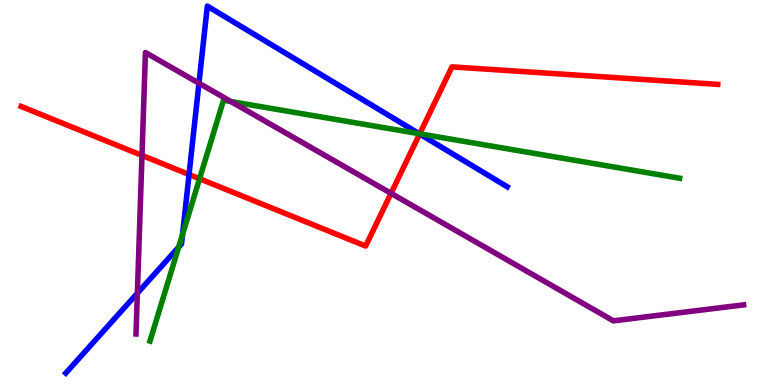[{'lines': ['blue', 'red'], 'intersections': [{'x': 2.44, 'y': 5.47}, {'x': 5.41, 'y': 6.52}]}, {'lines': ['green', 'red'], 'intersections': [{'x': 2.57, 'y': 5.36}, {'x': 5.42, 'y': 6.52}]}, {'lines': ['purple', 'red'], 'intersections': [{'x': 1.83, 'y': 5.96}, {'x': 5.05, 'y': 4.98}]}, {'lines': ['blue', 'green'], 'intersections': [{'x': 2.31, 'y': 3.58}, {'x': 2.36, 'y': 3.91}, {'x': 5.41, 'y': 6.53}]}, {'lines': ['blue', 'purple'], 'intersections': [{'x': 1.77, 'y': 2.38}, {'x': 2.57, 'y': 7.84}]}, {'lines': ['green', 'purple'], 'intersections': [{'x': 2.98, 'y': 7.36}]}]